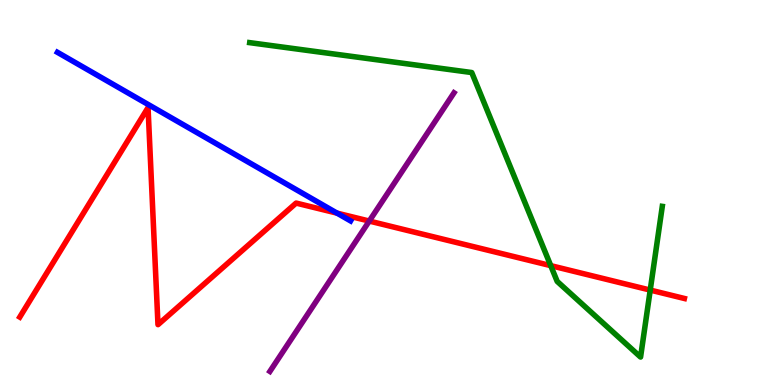[{'lines': ['blue', 'red'], 'intersections': [{'x': 4.35, 'y': 4.46}]}, {'lines': ['green', 'red'], 'intersections': [{'x': 7.11, 'y': 3.1}, {'x': 8.39, 'y': 2.47}]}, {'lines': ['purple', 'red'], 'intersections': [{'x': 4.76, 'y': 4.26}]}, {'lines': ['blue', 'green'], 'intersections': []}, {'lines': ['blue', 'purple'], 'intersections': []}, {'lines': ['green', 'purple'], 'intersections': []}]